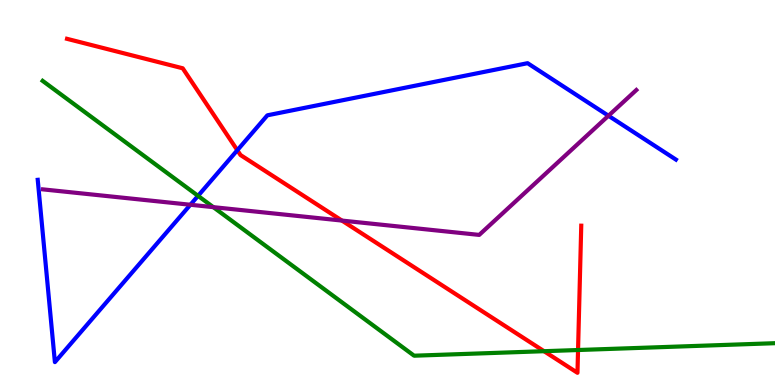[{'lines': ['blue', 'red'], 'intersections': [{'x': 3.06, 'y': 6.1}]}, {'lines': ['green', 'red'], 'intersections': [{'x': 7.02, 'y': 0.878}, {'x': 7.46, 'y': 0.909}]}, {'lines': ['purple', 'red'], 'intersections': [{'x': 4.41, 'y': 4.27}]}, {'lines': ['blue', 'green'], 'intersections': [{'x': 2.56, 'y': 4.91}]}, {'lines': ['blue', 'purple'], 'intersections': [{'x': 2.46, 'y': 4.68}, {'x': 7.85, 'y': 6.99}]}, {'lines': ['green', 'purple'], 'intersections': [{'x': 2.75, 'y': 4.62}]}]